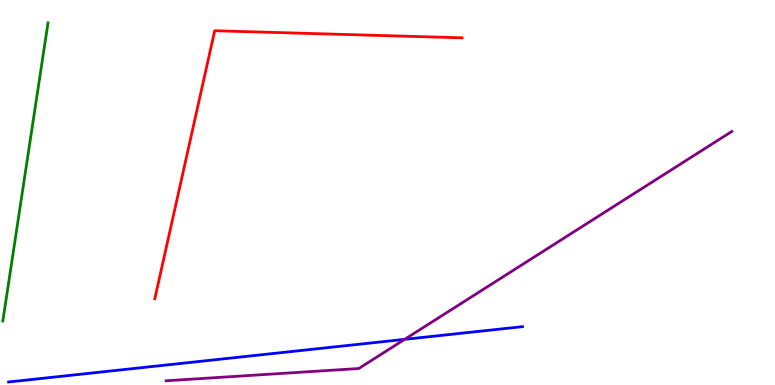[{'lines': ['blue', 'red'], 'intersections': []}, {'lines': ['green', 'red'], 'intersections': []}, {'lines': ['purple', 'red'], 'intersections': []}, {'lines': ['blue', 'green'], 'intersections': []}, {'lines': ['blue', 'purple'], 'intersections': [{'x': 5.22, 'y': 1.19}]}, {'lines': ['green', 'purple'], 'intersections': []}]